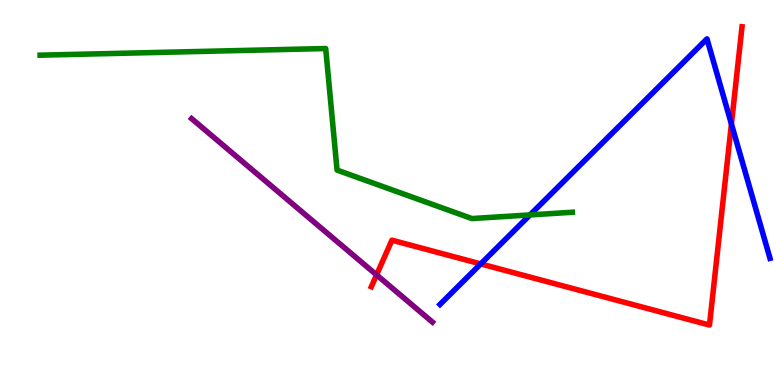[{'lines': ['blue', 'red'], 'intersections': [{'x': 6.2, 'y': 3.14}, {'x': 9.44, 'y': 6.78}]}, {'lines': ['green', 'red'], 'intersections': []}, {'lines': ['purple', 'red'], 'intersections': [{'x': 4.86, 'y': 2.86}]}, {'lines': ['blue', 'green'], 'intersections': [{'x': 6.84, 'y': 4.42}]}, {'lines': ['blue', 'purple'], 'intersections': []}, {'lines': ['green', 'purple'], 'intersections': []}]